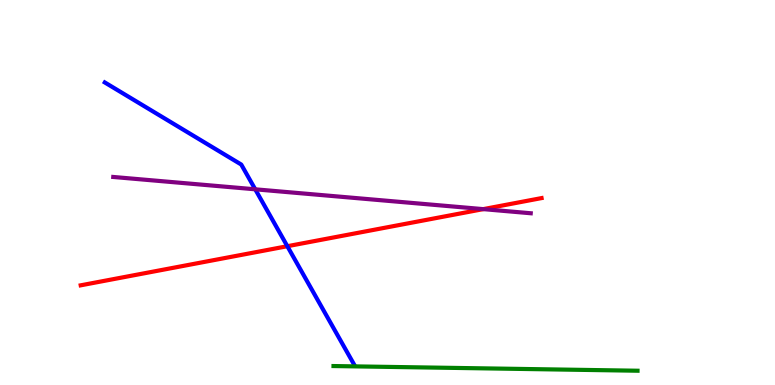[{'lines': ['blue', 'red'], 'intersections': [{'x': 3.71, 'y': 3.6}]}, {'lines': ['green', 'red'], 'intersections': []}, {'lines': ['purple', 'red'], 'intersections': [{'x': 6.24, 'y': 4.57}]}, {'lines': ['blue', 'green'], 'intersections': []}, {'lines': ['blue', 'purple'], 'intersections': [{'x': 3.29, 'y': 5.08}]}, {'lines': ['green', 'purple'], 'intersections': []}]